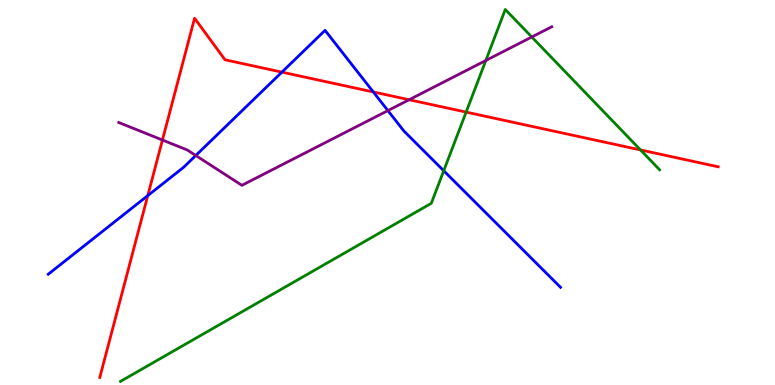[{'lines': ['blue', 'red'], 'intersections': [{'x': 1.91, 'y': 4.92}, {'x': 3.64, 'y': 8.13}, {'x': 4.82, 'y': 7.61}]}, {'lines': ['green', 'red'], 'intersections': [{'x': 6.01, 'y': 7.09}, {'x': 8.26, 'y': 6.11}]}, {'lines': ['purple', 'red'], 'intersections': [{'x': 2.1, 'y': 6.36}, {'x': 5.28, 'y': 7.41}]}, {'lines': ['blue', 'green'], 'intersections': [{'x': 5.73, 'y': 5.56}]}, {'lines': ['blue', 'purple'], 'intersections': [{'x': 2.53, 'y': 5.96}, {'x': 5.01, 'y': 7.13}]}, {'lines': ['green', 'purple'], 'intersections': [{'x': 6.27, 'y': 8.43}, {'x': 6.86, 'y': 9.04}]}]